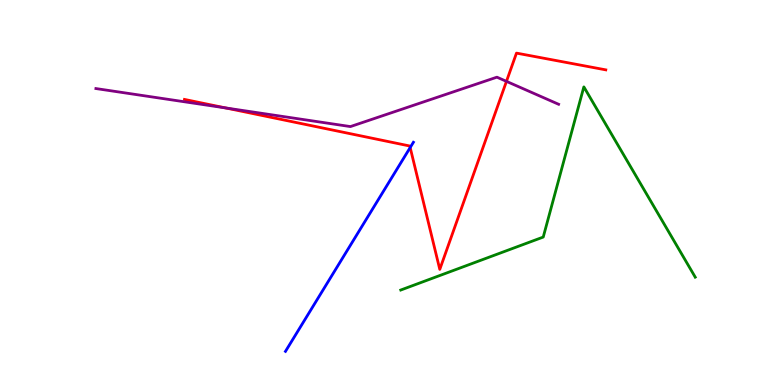[{'lines': ['blue', 'red'], 'intersections': [{'x': 5.29, 'y': 6.17}]}, {'lines': ['green', 'red'], 'intersections': []}, {'lines': ['purple', 'red'], 'intersections': [{'x': 2.91, 'y': 7.2}, {'x': 6.54, 'y': 7.89}]}, {'lines': ['blue', 'green'], 'intersections': []}, {'lines': ['blue', 'purple'], 'intersections': []}, {'lines': ['green', 'purple'], 'intersections': []}]